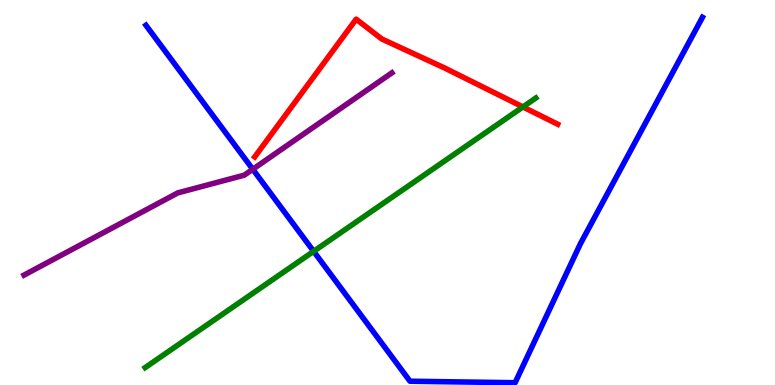[{'lines': ['blue', 'red'], 'intersections': []}, {'lines': ['green', 'red'], 'intersections': [{'x': 6.75, 'y': 7.22}]}, {'lines': ['purple', 'red'], 'intersections': []}, {'lines': ['blue', 'green'], 'intersections': [{'x': 4.05, 'y': 3.47}]}, {'lines': ['blue', 'purple'], 'intersections': [{'x': 3.26, 'y': 5.6}]}, {'lines': ['green', 'purple'], 'intersections': []}]